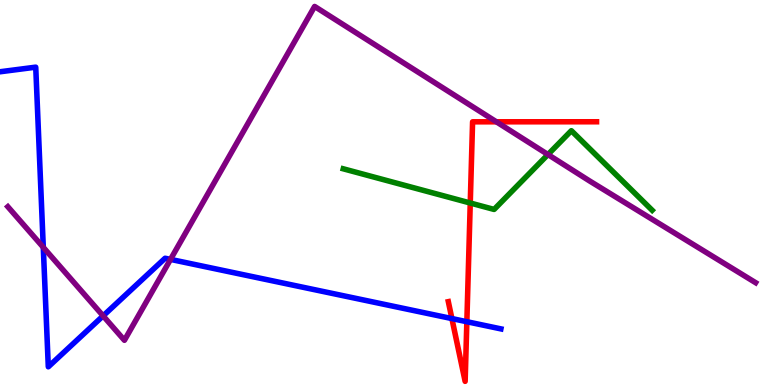[{'lines': ['blue', 'red'], 'intersections': [{'x': 5.83, 'y': 1.73}, {'x': 6.02, 'y': 1.64}]}, {'lines': ['green', 'red'], 'intersections': [{'x': 6.07, 'y': 4.73}]}, {'lines': ['purple', 'red'], 'intersections': [{'x': 6.4, 'y': 6.84}]}, {'lines': ['blue', 'green'], 'intersections': []}, {'lines': ['blue', 'purple'], 'intersections': [{'x': 0.559, 'y': 3.58}, {'x': 1.33, 'y': 1.8}, {'x': 2.2, 'y': 3.26}]}, {'lines': ['green', 'purple'], 'intersections': [{'x': 7.07, 'y': 5.99}]}]